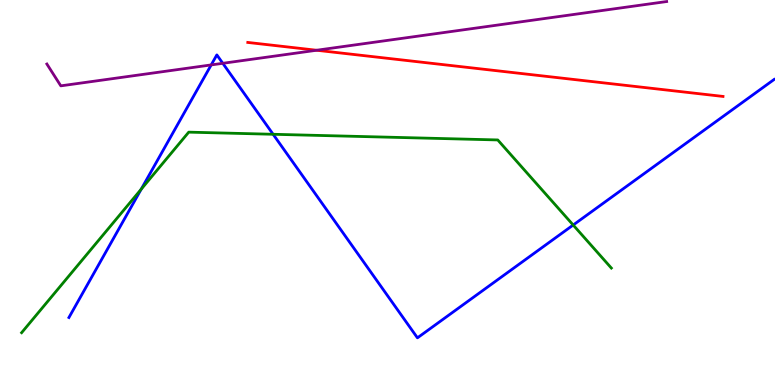[{'lines': ['blue', 'red'], 'intersections': []}, {'lines': ['green', 'red'], 'intersections': []}, {'lines': ['purple', 'red'], 'intersections': [{'x': 4.09, 'y': 8.69}]}, {'lines': ['blue', 'green'], 'intersections': [{'x': 1.82, 'y': 5.09}, {'x': 3.52, 'y': 6.51}, {'x': 7.4, 'y': 4.16}]}, {'lines': ['blue', 'purple'], 'intersections': [{'x': 2.73, 'y': 8.31}, {'x': 2.87, 'y': 8.36}]}, {'lines': ['green', 'purple'], 'intersections': []}]